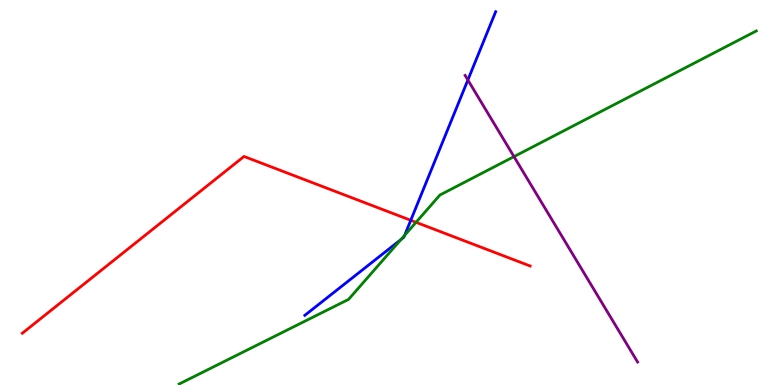[{'lines': ['blue', 'red'], 'intersections': [{'x': 5.3, 'y': 4.28}]}, {'lines': ['green', 'red'], 'intersections': [{'x': 5.37, 'y': 4.23}]}, {'lines': ['purple', 'red'], 'intersections': []}, {'lines': ['blue', 'green'], 'intersections': [{'x': 5.17, 'y': 3.78}, {'x': 5.22, 'y': 3.89}]}, {'lines': ['blue', 'purple'], 'intersections': [{'x': 6.04, 'y': 7.92}]}, {'lines': ['green', 'purple'], 'intersections': [{'x': 6.63, 'y': 5.93}]}]